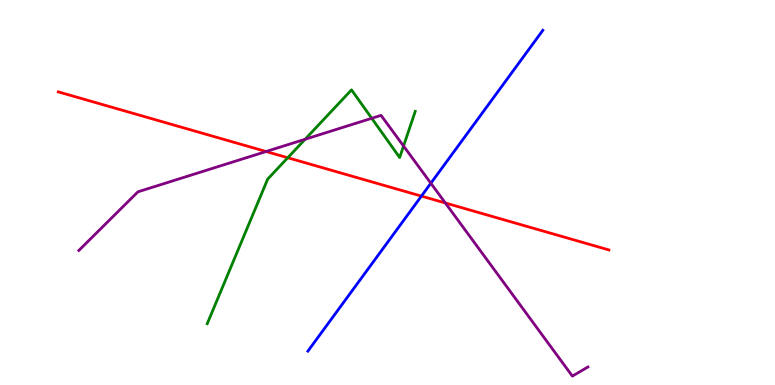[{'lines': ['blue', 'red'], 'intersections': [{'x': 5.44, 'y': 4.91}]}, {'lines': ['green', 'red'], 'intersections': [{'x': 3.71, 'y': 5.9}]}, {'lines': ['purple', 'red'], 'intersections': [{'x': 3.43, 'y': 6.06}, {'x': 5.75, 'y': 4.73}]}, {'lines': ['blue', 'green'], 'intersections': []}, {'lines': ['blue', 'purple'], 'intersections': [{'x': 5.56, 'y': 5.24}]}, {'lines': ['green', 'purple'], 'intersections': [{'x': 3.94, 'y': 6.38}, {'x': 4.8, 'y': 6.93}, {'x': 5.21, 'y': 6.21}]}]